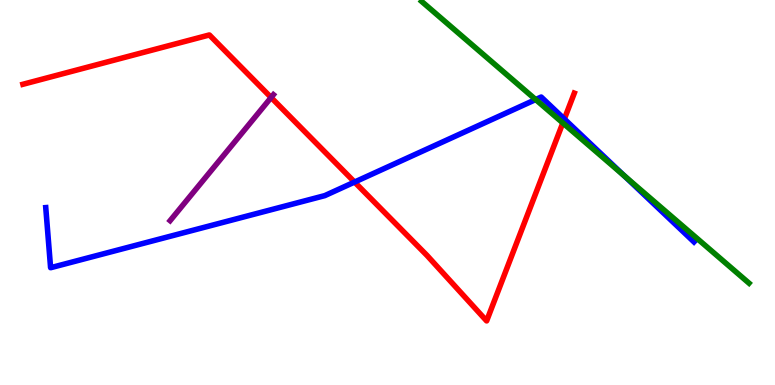[{'lines': ['blue', 'red'], 'intersections': [{'x': 4.58, 'y': 5.27}, {'x': 7.28, 'y': 6.91}]}, {'lines': ['green', 'red'], 'intersections': [{'x': 7.26, 'y': 6.81}]}, {'lines': ['purple', 'red'], 'intersections': [{'x': 3.5, 'y': 7.47}]}, {'lines': ['blue', 'green'], 'intersections': [{'x': 6.91, 'y': 7.41}, {'x': 8.05, 'y': 5.44}]}, {'lines': ['blue', 'purple'], 'intersections': []}, {'lines': ['green', 'purple'], 'intersections': []}]